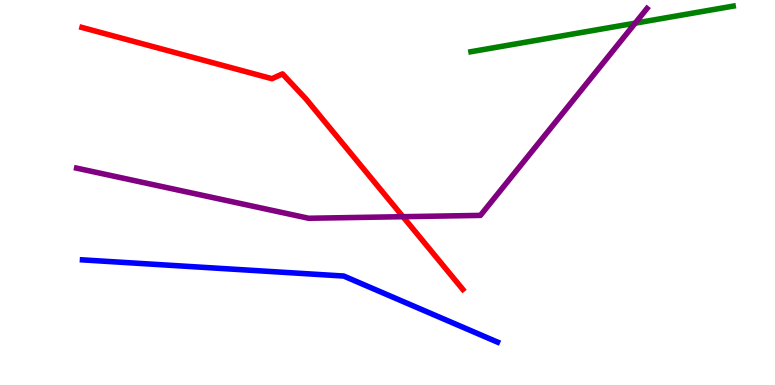[{'lines': ['blue', 'red'], 'intersections': []}, {'lines': ['green', 'red'], 'intersections': []}, {'lines': ['purple', 'red'], 'intersections': [{'x': 5.2, 'y': 4.37}]}, {'lines': ['blue', 'green'], 'intersections': []}, {'lines': ['blue', 'purple'], 'intersections': []}, {'lines': ['green', 'purple'], 'intersections': [{'x': 8.2, 'y': 9.4}]}]